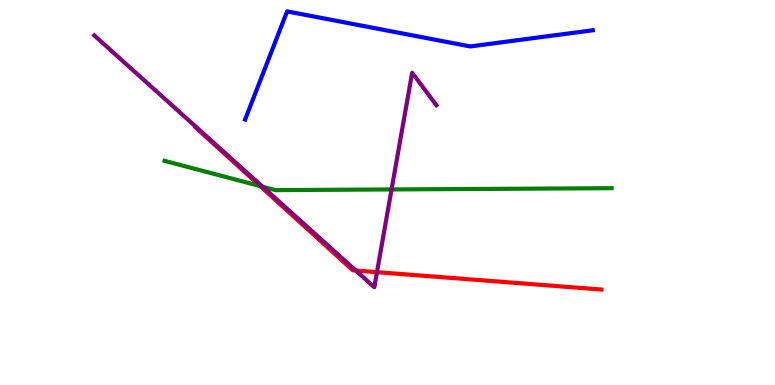[{'lines': ['blue', 'red'], 'intersections': []}, {'lines': ['green', 'red'], 'intersections': [{'x': 3.36, 'y': 5.17}]}, {'lines': ['purple', 'red'], 'intersections': [{'x': 4.59, 'y': 2.97}, {'x': 4.86, 'y': 2.93}]}, {'lines': ['blue', 'green'], 'intersections': []}, {'lines': ['blue', 'purple'], 'intersections': []}, {'lines': ['green', 'purple'], 'intersections': [{'x': 3.39, 'y': 5.15}, {'x': 5.05, 'y': 5.08}]}]